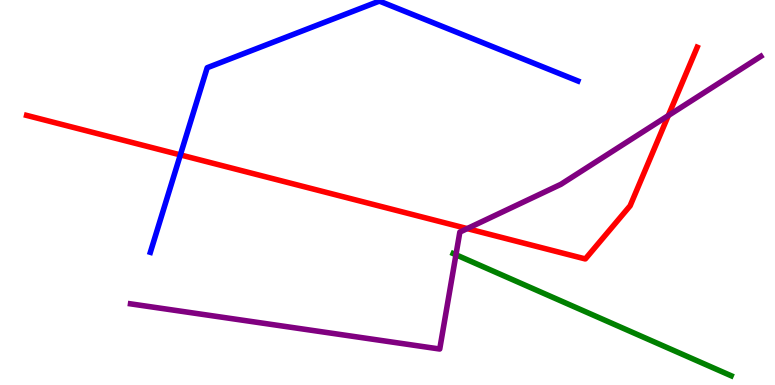[{'lines': ['blue', 'red'], 'intersections': [{'x': 2.33, 'y': 5.98}]}, {'lines': ['green', 'red'], 'intersections': []}, {'lines': ['purple', 'red'], 'intersections': [{'x': 6.03, 'y': 4.06}, {'x': 8.62, 'y': 7.0}]}, {'lines': ['blue', 'green'], 'intersections': []}, {'lines': ['blue', 'purple'], 'intersections': []}, {'lines': ['green', 'purple'], 'intersections': [{'x': 5.88, 'y': 3.38}]}]